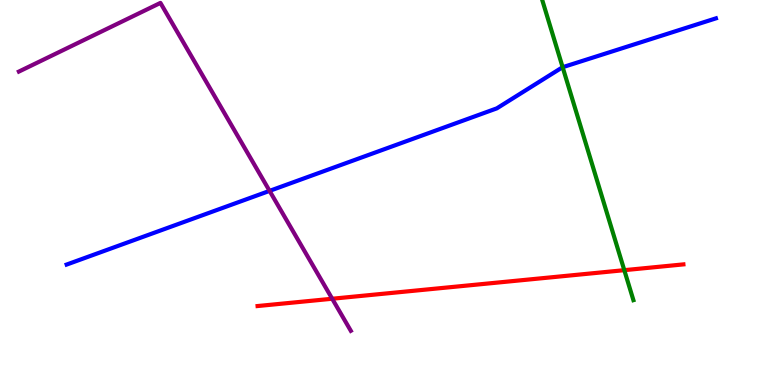[{'lines': ['blue', 'red'], 'intersections': []}, {'lines': ['green', 'red'], 'intersections': [{'x': 8.06, 'y': 2.98}]}, {'lines': ['purple', 'red'], 'intersections': [{'x': 4.29, 'y': 2.24}]}, {'lines': ['blue', 'green'], 'intersections': [{'x': 7.26, 'y': 8.25}]}, {'lines': ['blue', 'purple'], 'intersections': [{'x': 3.48, 'y': 5.04}]}, {'lines': ['green', 'purple'], 'intersections': []}]